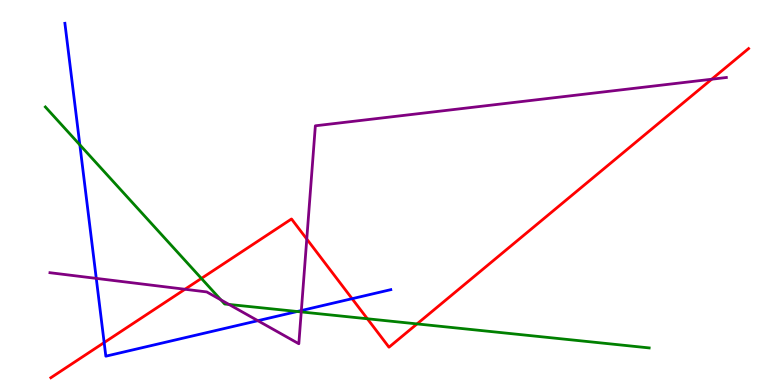[{'lines': ['blue', 'red'], 'intersections': [{'x': 1.34, 'y': 1.1}, {'x': 4.54, 'y': 2.24}]}, {'lines': ['green', 'red'], 'intersections': [{'x': 2.6, 'y': 2.77}, {'x': 4.74, 'y': 1.72}, {'x': 5.38, 'y': 1.59}]}, {'lines': ['purple', 'red'], 'intersections': [{'x': 2.39, 'y': 2.49}, {'x': 3.96, 'y': 3.79}, {'x': 9.18, 'y': 7.94}]}, {'lines': ['blue', 'green'], 'intersections': [{'x': 1.03, 'y': 6.24}, {'x': 3.84, 'y': 1.91}]}, {'lines': ['blue', 'purple'], 'intersections': [{'x': 1.24, 'y': 2.77}, {'x': 3.33, 'y': 1.67}, {'x': 3.89, 'y': 1.93}]}, {'lines': ['green', 'purple'], 'intersections': [{'x': 2.85, 'y': 2.21}, {'x': 2.95, 'y': 2.09}, {'x': 3.89, 'y': 1.9}]}]